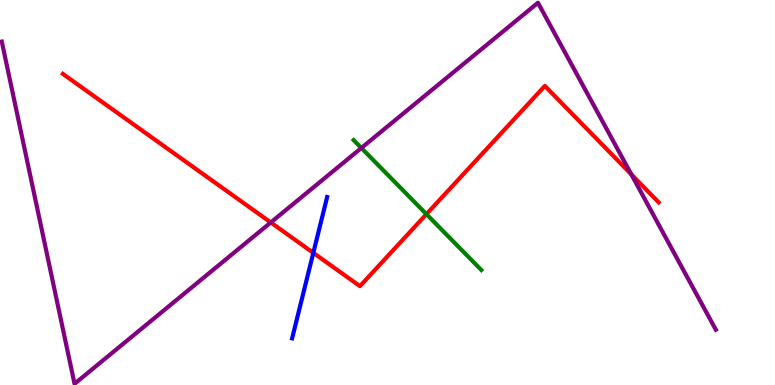[{'lines': ['blue', 'red'], 'intersections': [{'x': 4.04, 'y': 3.43}]}, {'lines': ['green', 'red'], 'intersections': [{'x': 5.5, 'y': 4.44}]}, {'lines': ['purple', 'red'], 'intersections': [{'x': 3.49, 'y': 4.22}, {'x': 8.15, 'y': 5.47}]}, {'lines': ['blue', 'green'], 'intersections': []}, {'lines': ['blue', 'purple'], 'intersections': []}, {'lines': ['green', 'purple'], 'intersections': [{'x': 4.66, 'y': 6.16}]}]